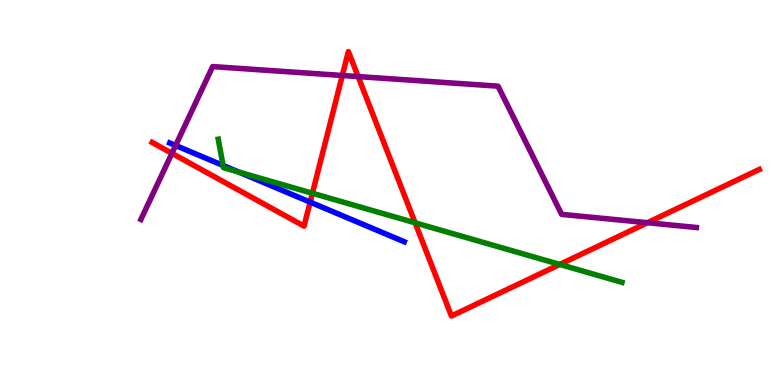[{'lines': ['blue', 'red'], 'intersections': [{'x': 4.0, 'y': 4.75}]}, {'lines': ['green', 'red'], 'intersections': [{'x': 4.03, 'y': 4.98}, {'x': 5.36, 'y': 4.21}, {'x': 7.22, 'y': 3.13}]}, {'lines': ['purple', 'red'], 'intersections': [{'x': 2.22, 'y': 6.02}, {'x': 4.42, 'y': 8.04}, {'x': 4.62, 'y': 8.01}, {'x': 8.35, 'y': 4.22}]}, {'lines': ['blue', 'green'], 'intersections': [{'x': 2.88, 'y': 5.7}, {'x': 3.08, 'y': 5.53}]}, {'lines': ['blue', 'purple'], 'intersections': [{'x': 2.27, 'y': 6.22}]}, {'lines': ['green', 'purple'], 'intersections': []}]